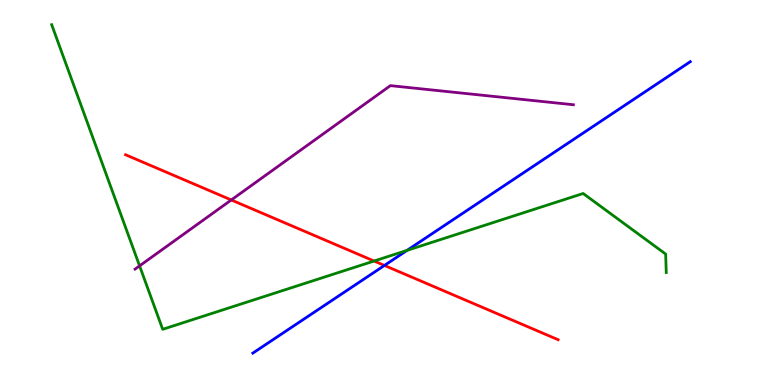[{'lines': ['blue', 'red'], 'intersections': [{'x': 4.96, 'y': 3.11}]}, {'lines': ['green', 'red'], 'intersections': [{'x': 4.83, 'y': 3.22}]}, {'lines': ['purple', 'red'], 'intersections': [{'x': 2.98, 'y': 4.81}]}, {'lines': ['blue', 'green'], 'intersections': [{'x': 5.25, 'y': 3.5}]}, {'lines': ['blue', 'purple'], 'intersections': []}, {'lines': ['green', 'purple'], 'intersections': [{'x': 1.8, 'y': 3.09}]}]